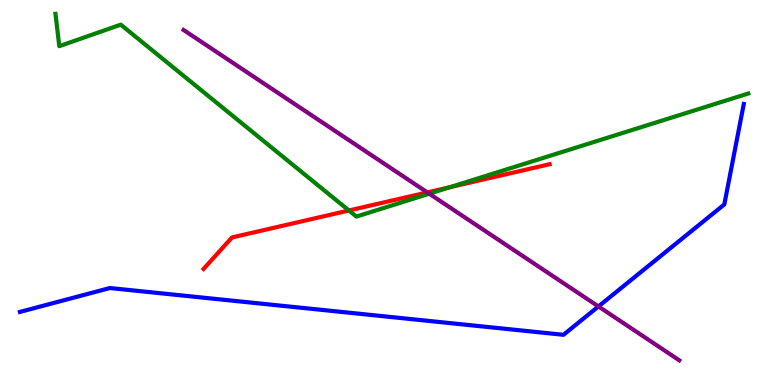[{'lines': ['blue', 'red'], 'intersections': []}, {'lines': ['green', 'red'], 'intersections': [{'x': 4.5, 'y': 4.53}, {'x': 5.81, 'y': 5.14}]}, {'lines': ['purple', 'red'], 'intersections': [{'x': 5.51, 'y': 5.0}]}, {'lines': ['blue', 'green'], 'intersections': []}, {'lines': ['blue', 'purple'], 'intersections': [{'x': 7.72, 'y': 2.04}]}, {'lines': ['green', 'purple'], 'intersections': [{'x': 5.54, 'y': 4.97}]}]